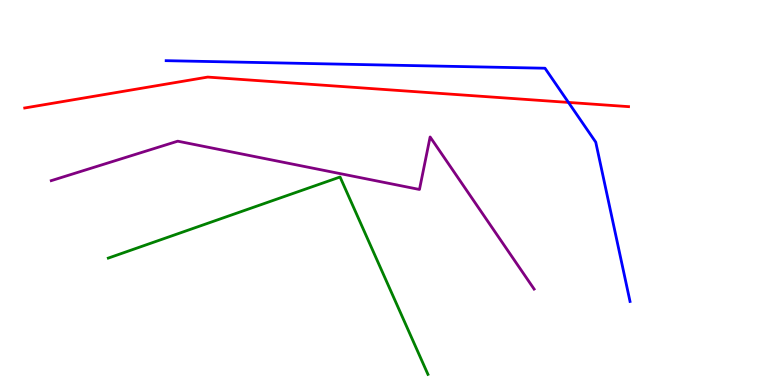[{'lines': ['blue', 'red'], 'intersections': [{'x': 7.34, 'y': 7.34}]}, {'lines': ['green', 'red'], 'intersections': []}, {'lines': ['purple', 'red'], 'intersections': []}, {'lines': ['blue', 'green'], 'intersections': []}, {'lines': ['blue', 'purple'], 'intersections': []}, {'lines': ['green', 'purple'], 'intersections': []}]